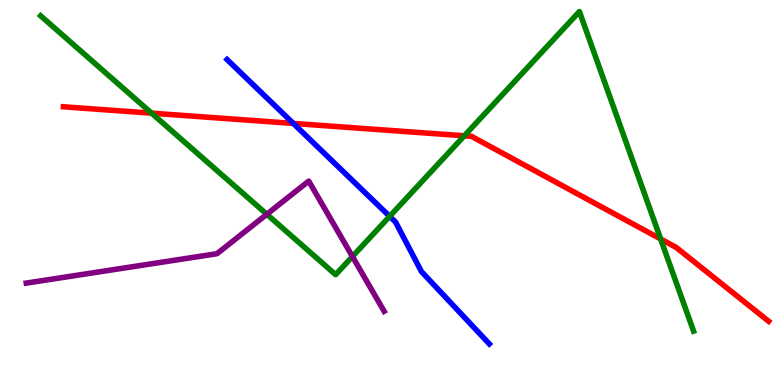[{'lines': ['blue', 'red'], 'intersections': [{'x': 3.78, 'y': 6.79}]}, {'lines': ['green', 'red'], 'intersections': [{'x': 1.96, 'y': 7.06}, {'x': 5.99, 'y': 6.47}, {'x': 8.52, 'y': 3.79}]}, {'lines': ['purple', 'red'], 'intersections': []}, {'lines': ['blue', 'green'], 'intersections': [{'x': 5.03, 'y': 4.38}]}, {'lines': ['blue', 'purple'], 'intersections': []}, {'lines': ['green', 'purple'], 'intersections': [{'x': 3.44, 'y': 4.43}, {'x': 4.55, 'y': 3.34}]}]